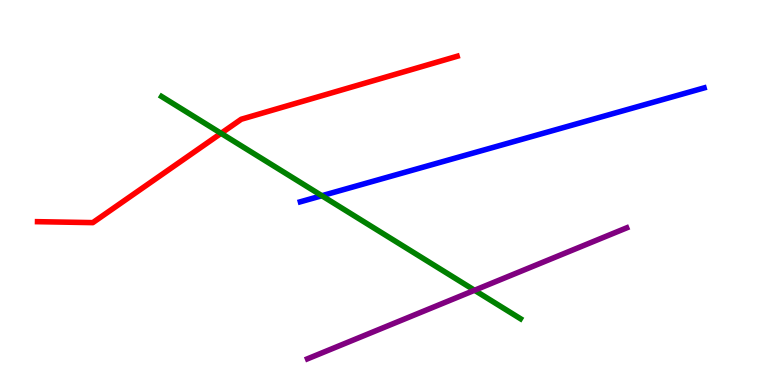[{'lines': ['blue', 'red'], 'intersections': []}, {'lines': ['green', 'red'], 'intersections': [{'x': 2.85, 'y': 6.54}]}, {'lines': ['purple', 'red'], 'intersections': []}, {'lines': ['blue', 'green'], 'intersections': [{'x': 4.15, 'y': 4.92}]}, {'lines': ['blue', 'purple'], 'intersections': []}, {'lines': ['green', 'purple'], 'intersections': [{'x': 6.12, 'y': 2.46}]}]